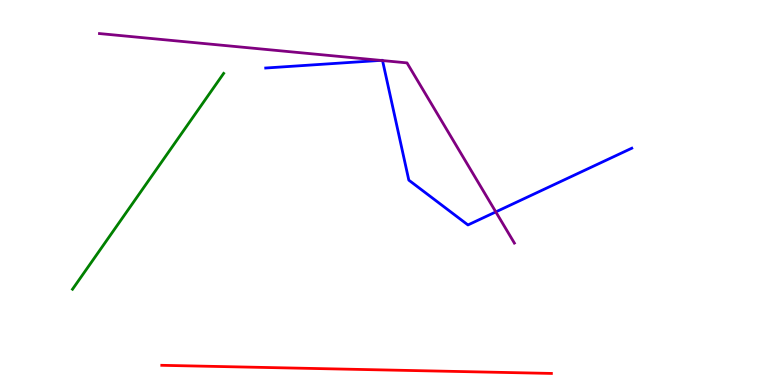[{'lines': ['blue', 'red'], 'intersections': []}, {'lines': ['green', 'red'], 'intersections': []}, {'lines': ['purple', 'red'], 'intersections': []}, {'lines': ['blue', 'green'], 'intersections': []}, {'lines': ['blue', 'purple'], 'intersections': [{'x': 4.91, 'y': 8.43}, {'x': 4.94, 'y': 8.43}, {'x': 6.4, 'y': 4.5}]}, {'lines': ['green', 'purple'], 'intersections': []}]